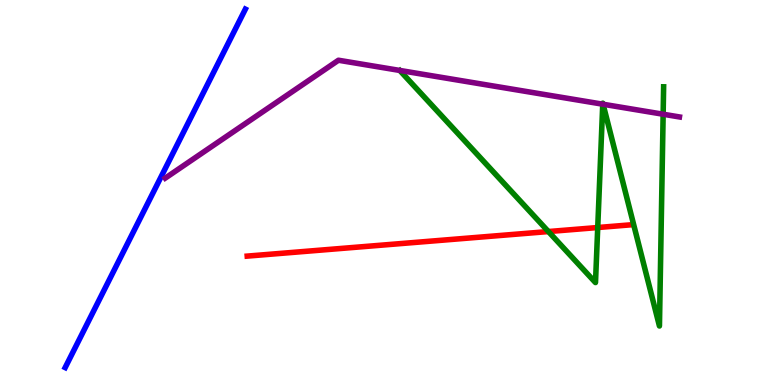[{'lines': ['blue', 'red'], 'intersections': []}, {'lines': ['green', 'red'], 'intersections': [{'x': 7.08, 'y': 3.99}, {'x': 7.71, 'y': 4.09}]}, {'lines': ['purple', 'red'], 'intersections': []}, {'lines': ['blue', 'green'], 'intersections': []}, {'lines': ['blue', 'purple'], 'intersections': []}, {'lines': ['green', 'purple'], 'intersections': [{'x': 7.78, 'y': 7.29}, {'x': 7.78, 'y': 7.29}, {'x': 8.56, 'y': 7.03}]}]